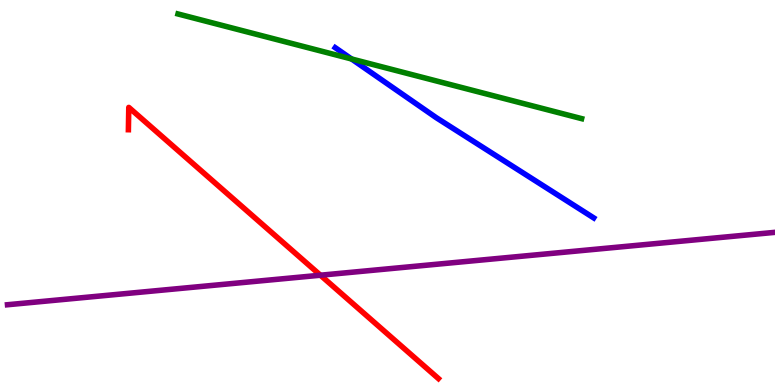[{'lines': ['blue', 'red'], 'intersections': []}, {'lines': ['green', 'red'], 'intersections': []}, {'lines': ['purple', 'red'], 'intersections': [{'x': 4.13, 'y': 2.85}]}, {'lines': ['blue', 'green'], 'intersections': [{'x': 4.54, 'y': 8.47}]}, {'lines': ['blue', 'purple'], 'intersections': []}, {'lines': ['green', 'purple'], 'intersections': []}]